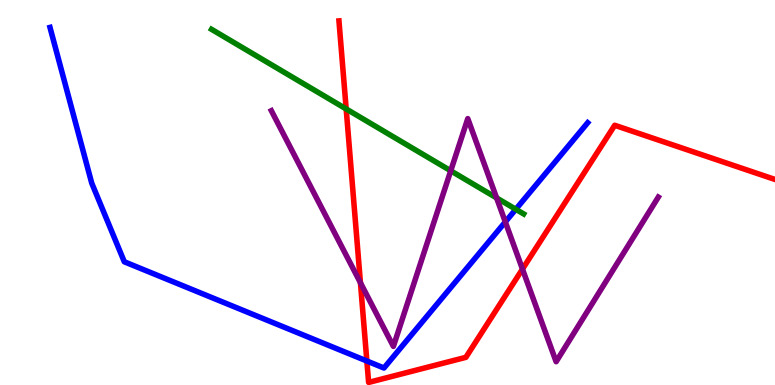[{'lines': ['blue', 'red'], 'intersections': [{'x': 4.73, 'y': 0.623}]}, {'lines': ['green', 'red'], 'intersections': [{'x': 4.47, 'y': 7.17}]}, {'lines': ['purple', 'red'], 'intersections': [{'x': 4.65, 'y': 2.66}, {'x': 6.74, 'y': 3.01}]}, {'lines': ['blue', 'green'], 'intersections': [{'x': 6.66, 'y': 4.56}]}, {'lines': ['blue', 'purple'], 'intersections': [{'x': 6.52, 'y': 4.24}]}, {'lines': ['green', 'purple'], 'intersections': [{'x': 5.82, 'y': 5.56}, {'x': 6.41, 'y': 4.86}]}]